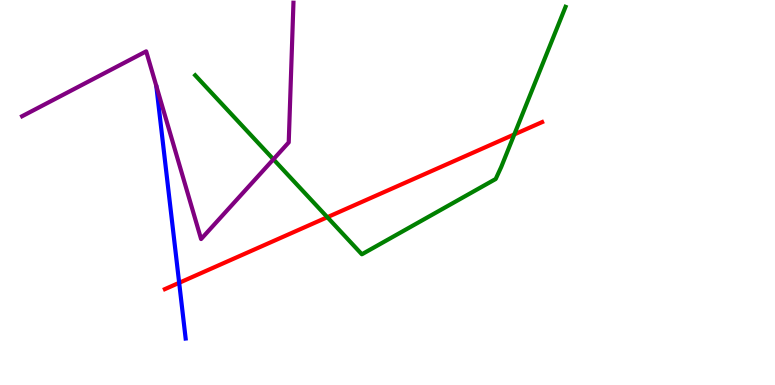[{'lines': ['blue', 'red'], 'intersections': [{'x': 2.31, 'y': 2.65}]}, {'lines': ['green', 'red'], 'intersections': [{'x': 4.22, 'y': 4.36}, {'x': 6.64, 'y': 6.51}]}, {'lines': ['purple', 'red'], 'intersections': []}, {'lines': ['blue', 'green'], 'intersections': []}, {'lines': ['blue', 'purple'], 'intersections': []}, {'lines': ['green', 'purple'], 'intersections': [{'x': 3.53, 'y': 5.86}]}]